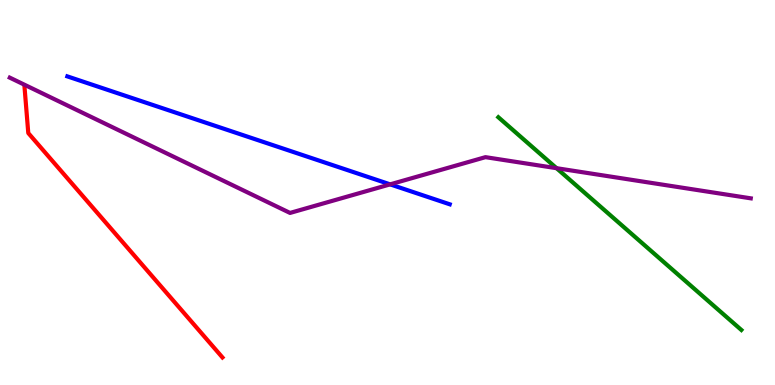[{'lines': ['blue', 'red'], 'intersections': []}, {'lines': ['green', 'red'], 'intersections': []}, {'lines': ['purple', 'red'], 'intersections': []}, {'lines': ['blue', 'green'], 'intersections': []}, {'lines': ['blue', 'purple'], 'intersections': [{'x': 5.03, 'y': 5.21}]}, {'lines': ['green', 'purple'], 'intersections': [{'x': 7.18, 'y': 5.63}]}]